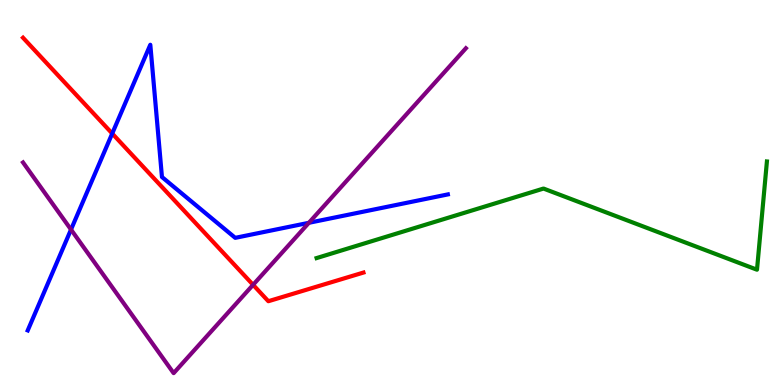[{'lines': ['blue', 'red'], 'intersections': [{'x': 1.45, 'y': 6.53}]}, {'lines': ['green', 'red'], 'intersections': []}, {'lines': ['purple', 'red'], 'intersections': [{'x': 3.27, 'y': 2.6}]}, {'lines': ['blue', 'green'], 'intersections': []}, {'lines': ['blue', 'purple'], 'intersections': [{'x': 0.916, 'y': 4.04}, {'x': 3.99, 'y': 4.21}]}, {'lines': ['green', 'purple'], 'intersections': []}]